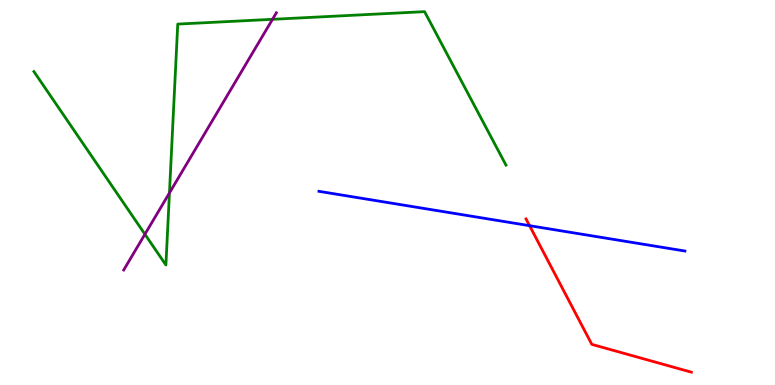[{'lines': ['blue', 'red'], 'intersections': [{'x': 6.83, 'y': 4.14}]}, {'lines': ['green', 'red'], 'intersections': []}, {'lines': ['purple', 'red'], 'intersections': []}, {'lines': ['blue', 'green'], 'intersections': []}, {'lines': ['blue', 'purple'], 'intersections': []}, {'lines': ['green', 'purple'], 'intersections': [{'x': 1.87, 'y': 3.92}, {'x': 2.19, 'y': 4.99}, {'x': 3.52, 'y': 9.5}]}]